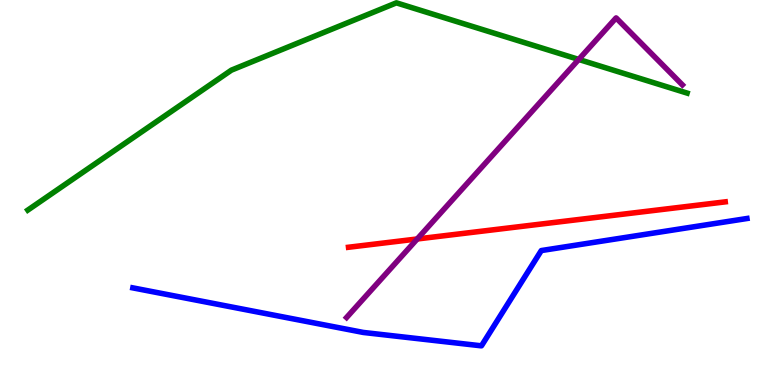[{'lines': ['blue', 'red'], 'intersections': []}, {'lines': ['green', 'red'], 'intersections': []}, {'lines': ['purple', 'red'], 'intersections': [{'x': 5.38, 'y': 3.79}]}, {'lines': ['blue', 'green'], 'intersections': []}, {'lines': ['blue', 'purple'], 'intersections': []}, {'lines': ['green', 'purple'], 'intersections': [{'x': 7.47, 'y': 8.46}]}]